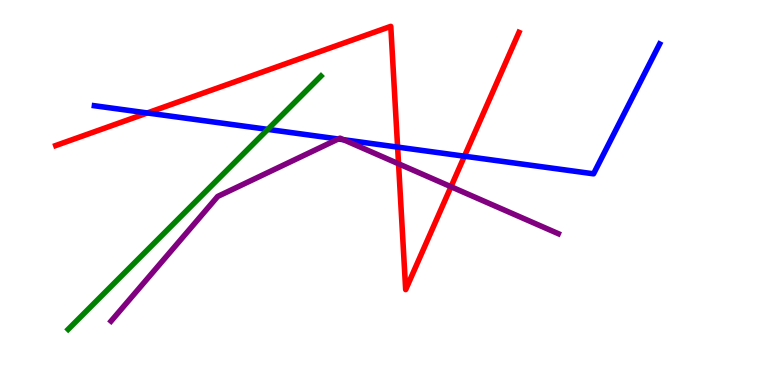[{'lines': ['blue', 'red'], 'intersections': [{'x': 1.9, 'y': 7.07}, {'x': 5.13, 'y': 6.18}, {'x': 5.99, 'y': 5.94}]}, {'lines': ['green', 'red'], 'intersections': []}, {'lines': ['purple', 'red'], 'intersections': [{'x': 5.14, 'y': 5.75}, {'x': 5.82, 'y': 5.15}]}, {'lines': ['blue', 'green'], 'intersections': [{'x': 3.45, 'y': 6.64}]}, {'lines': ['blue', 'purple'], 'intersections': [{'x': 4.36, 'y': 6.39}, {'x': 4.43, 'y': 6.37}]}, {'lines': ['green', 'purple'], 'intersections': []}]